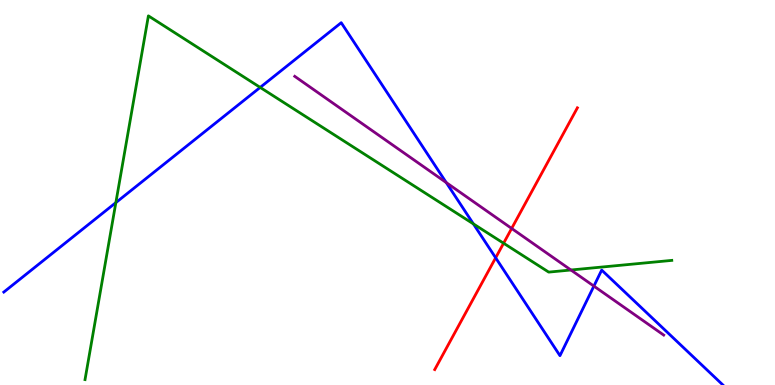[{'lines': ['blue', 'red'], 'intersections': [{'x': 6.4, 'y': 3.3}]}, {'lines': ['green', 'red'], 'intersections': [{'x': 6.5, 'y': 3.68}]}, {'lines': ['purple', 'red'], 'intersections': [{'x': 6.6, 'y': 4.07}]}, {'lines': ['blue', 'green'], 'intersections': [{'x': 1.49, 'y': 4.74}, {'x': 3.36, 'y': 7.73}, {'x': 6.11, 'y': 4.18}]}, {'lines': ['blue', 'purple'], 'intersections': [{'x': 5.76, 'y': 5.26}, {'x': 7.66, 'y': 2.57}]}, {'lines': ['green', 'purple'], 'intersections': [{'x': 7.37, 'y': 2.99}]}]